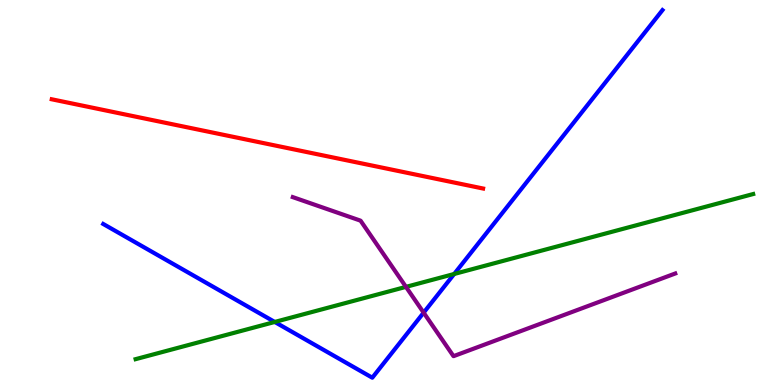[{'lines': ['blue', 'red'], 'intersections': []}, {'lines': ['green', 'red'], 'intersections': []}, {'lines': ['purple', 'red'], 'intersections': []}, {'lines': ['blue', 'green'], 'intersections': [{'x': 3.55, 'y': 1.64}, {'x': 5.86, 'y': 2.88}]}, {'lines': ['blue', 'purple'], 'intersections': [{'x': 5.47, 'y': 1.88}]}, {'lines': ['green', 'purple'], 'intersections': [{'x': 5.24, 'y': 2.55}]}]